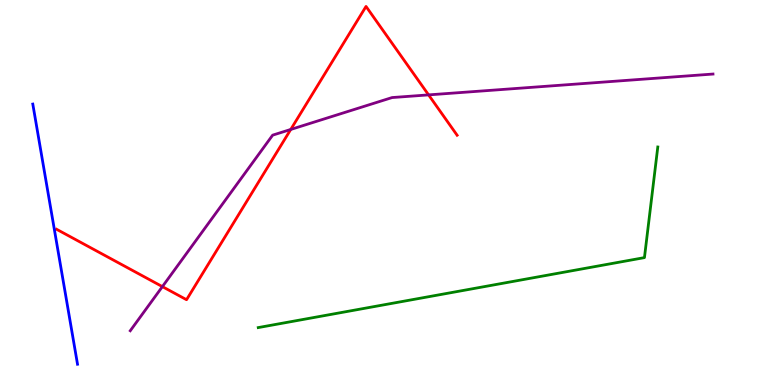[{'lines': ['blue', 'red'], 'intersections': []}, {'lines': ['green', 'red'], 'intersections': []}, {'lines': ['purple', 'red'], 'intersections': [{'x': 2.1, 'y': 2.56}, {'x': 3.75, 'y': 6.64}, {'x': 5.53, 'y': 7.54}]}, {'lines': ['blue', 'green'], 'intersections': []}, {'lines': ['blue', 'purple'], 'intersections': []}, {'lines': ['green', 'purple'], 'intersections': []}]